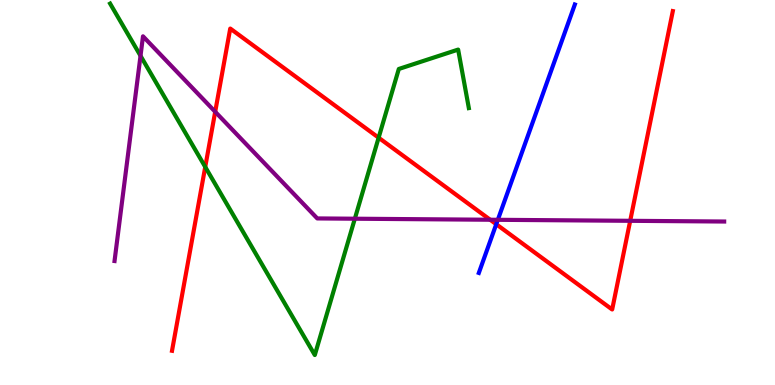[{'lines': ['blue', 'red'], 'intersections': [{'x': 6.4, 'y': 4.18}]}, {'lines': ['green', 'red'], 'intersections': [{'x': 2.65, 'y': 5.66}, {'x': 4.89, 'y': 6.42}]}, {'lines': ['purple', 'red'], 'intersections': [{'x': 2.78, 'y': 7.1}, {'x': 6.32, 'y': 4.29}, {'x': 8.13, 'y': 4.26}]}, {'lines': ['blue', 'green'], 'intersections': []}, {'lines': ['blue', 'purple'], 'intersections': [{'x': 6.42, 'y': 4.29}]}, {'lines': ['green', 'purple'], 'intersections': [{'x': 1.81, 'y': 8.55}, {'x': 4.58, 'y': 4.32}]}]